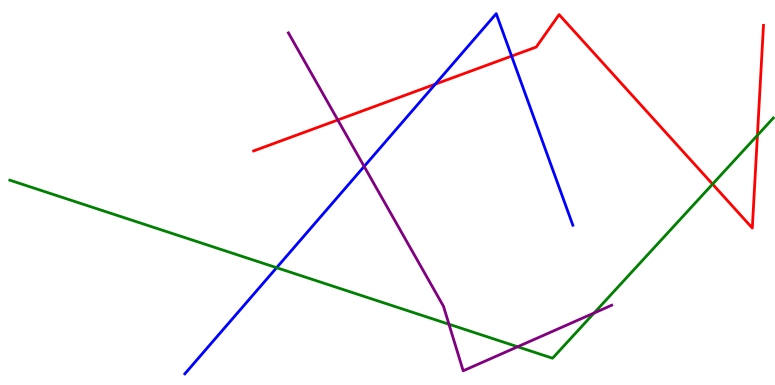[{'lines': ['blue', 'red'], 'intersections': [{'x': 5.62, 'y': 7.81}, {'x': 6.6, 'y': 8.54}]}, {'lines': ['green', 'red'], 'intersections': [{'x': 9.19, 'y': 5.22}, {'x': 9.77, 'y': 6.49}]}, {'lines': ['purple', 'red'], 'intersections': [{'x': 4.36, 'y': 6.88}]}, {'lines': ['blue', 'green'], 'intersections': [{'x': 3.57, 'y': 3.05}]}, {'lines': ['blue', 'purple'], 'intersections': [{'x': 4.7, 'y': 5.68}]}, {'lines': ['green', 'purple'], 'intersections': [{'x': 5.79, 'y': 1.58}, {'x': 6.68, 'y': 0.993}, {'x': 7.67, 'y': 1.87}]}]